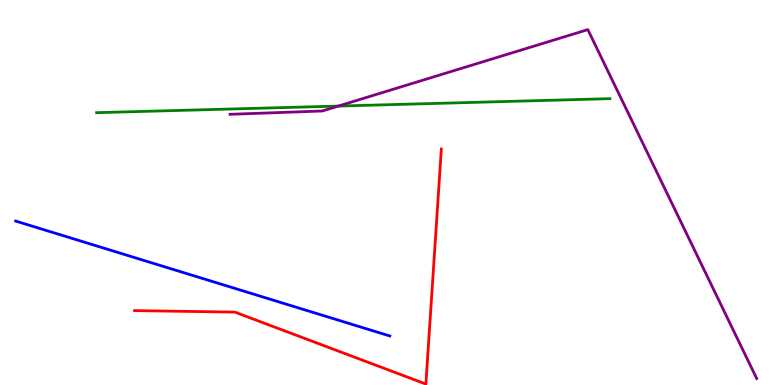[{'lines': ['blue', 'red'], 'intersections': []}, {'lines': ['green', 'red'], 'intersections': []}, {'lines': ['purple', 'red'], 'intersections': []}, {'lines': ['blue', 'green'], 'intersections': []}, {'lines': ['blue', 'purple'], 'intersections': []}, {'lines': ['green', 'purple'], 'intersections': [{'x': 4.37, 'y': 7.24}]}]